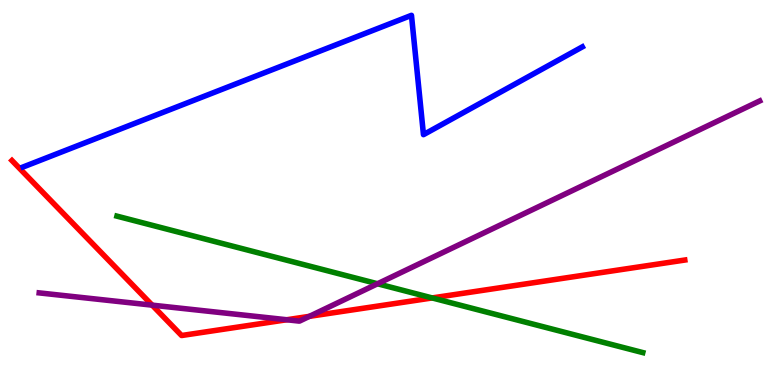[{'lines': ['blue', 'red'], 'intersections': []}, {'lines': ['green', 'red'], 'intersections': [{'x': 5.58, 'y': 2.26}]}, {'lines': ['purple', 'red'], 'intersections': [{'x': 1.96, 'y': 2.07}, {'x': 3.7, 'y': 1.69}, {'x': 3.99, 'y': 1.78}]}, {'lines': ['blue', 'green'], 'intersections': []}, {'lines': ['blue', 'purple'], 'intersections': []}, {'lines': ['green', 'purple'], 'intersections': [{'x': 4.87, 'y': 2.63}]}]